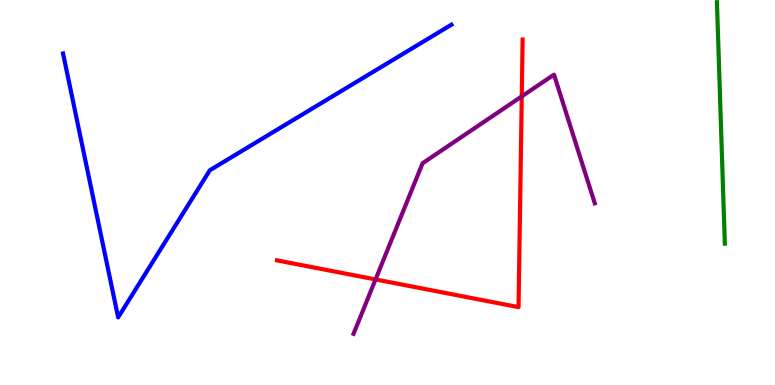[{'lines': ['blue', 'red'], 'intersections': []}, {'lines': ['green', 'red'], 'intersections': []}, {'lines': ['purple', 'red'], 'intersections': [{'x': 4.85, 'y': 2.74}, {'x': 6.73, 'y': 7.5}]}, {'lines': ['blue', 'green'], 'intersections': []}, {'lines': ['blue', 'purple'], 'intersections': []}, {'lines': ['green', 'purple'], 'intersections': []}]